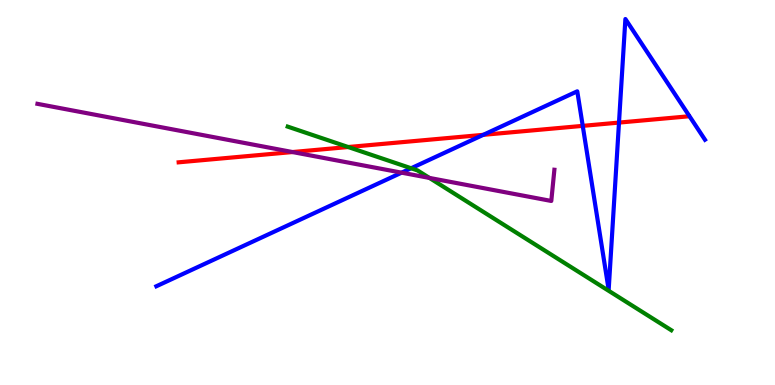[{'lines': ['blue', 'red'], 'intersections': [{'x': 6.24, 'y': 6.5}, {'x': 7.52, 'y': 6.73}, {'x': 7.99, 'y': 6.82}]}, {'lines': ['green', 'red'], 'intersections': [{'x': 4.49, 'y': 6.18}]}, {'lines': ['purple', 'red'], 'intersections': [{'x': 3.77, 'y': 6.05}]}, {'lines': ['blue', 'green'], 'intersections': [{'x': 5.3, 'y': 5.63}]}, {'lines': ['blue', 'purple'], 'intersections': [{'x': 5.18, 'y': 5.52}]}, {'lines': ['green', 'purple'], 'intersections': [{'x': 5.54, 'y': 5.38}]}]